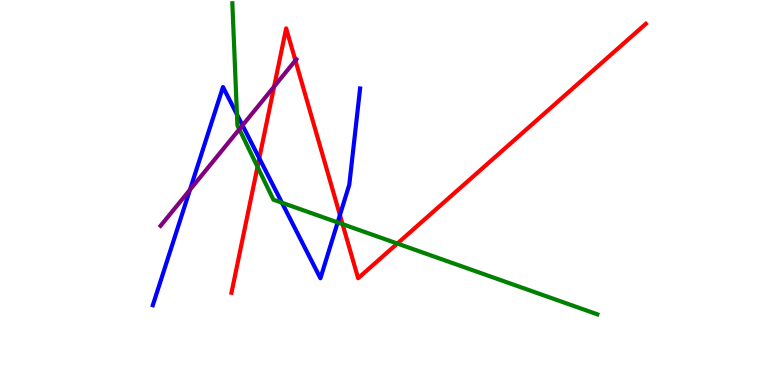[{'lines': ['blue', 'red'], 'intersections': [{'x': 3.35, 'y': 5.89}, {'x': 4.39, 'y': 4.41}]}, {'lines': ['green', 'red'], 'intersections': [{'x': 3.32, 'y': 5.67}, {'x': 4.42, 'y': 4.18}, {'x': 5.13, 'y': 3.67}]}, {'lines': ['purple', 'red'], 'intersections': [{'x': 3.54, 'y': 7.75}, {'x': 3.81, 'y': 8.43}]}, {'lines': ['blue', 'green'], 'intersections': [{'x': 3.06, 'y': 7.03}, {'x': 3.64, 'y': 4.74}, {'x': 4.36, 'y': 4.22}]}, {'lines': ['blue', 'purple'], 'intersections': [{'x': 2.45, 'y': 5.07}, {'x': 3.13, 'y': 6.74}]}, {'lines': ['green', 'purple'], 'intersections': [{'x': 3.09, 'y': 6.64}]}]